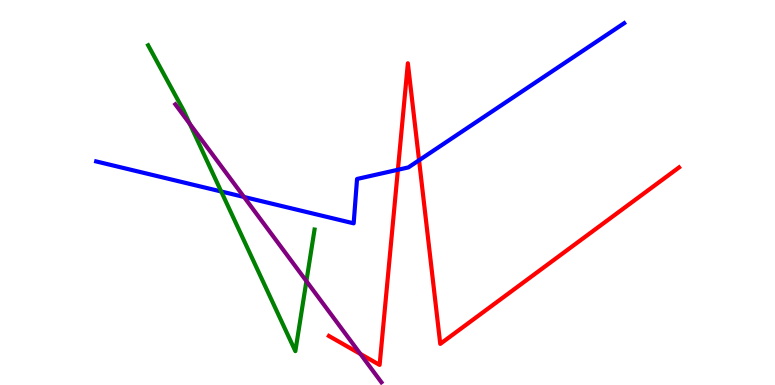[{'lines': ['blue', 'red'], 'intersections': [{'x': 5.13, 'y': 5.59}, {'x': 5.41, 'y': 5.84}]}, {'lines': ['green', 'red'], 'intersections': []}, {'lines': ['purple', 'red'], 'intersections': [{'x': 4.65, 'y': 0.807}]}, {'lines': ['blue', 'green'], 'intersections': [{'x': 2.85, 'y': 5.03}]}, {'lines': ['blue', 'purple'], 'intersections': [{'x': 3.15, 'y': 4.88}]}, {'lines': ['green', 'purple'], 'intersections': [{'x': 2.45, 'y': 6.78}, {'x': 3.95, 'y': 2.7}]}]